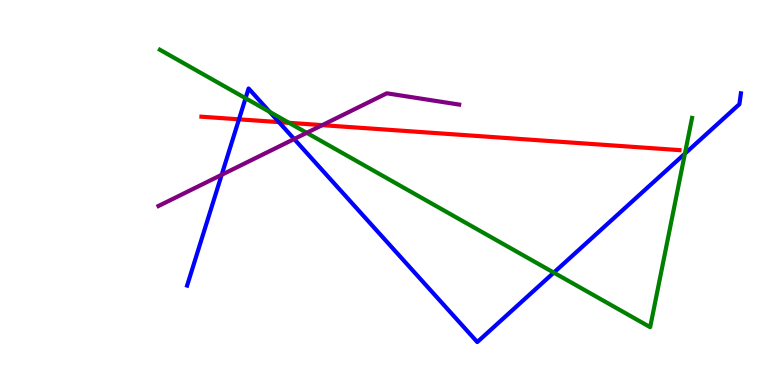[{'lines': ['blue', 'red'], 'intersections': [{'x': 3.08, 'y': 6.9}, {'x': 3.6, 'y': 6.83}]}, {'lines': ['green', 'red'], 'intersections': [{'x': 3.73, 'y': 6.81}]}, {'lines': ['purple', 'red'], 'intersections': [{'x': 4.16, 'y': 6.75}]}, {'lines': ['blue', 'green'], 'intersections': [{'x': 3.17, 'y': 7.45}, {'x': 3.48, 'y': 7.09}, {'x': 7.15, 'y': 2.92}, {'x': 8.84, 'y': 6.01}]}, {'lines': ['blue', 'purple'], 'intersections': [{'x': 2.86, 'y': 5.46}, {'x': 3.8, 'y': 6.39}]}, {'lines': ['green', 'purple'], 'intersections': [{'x': 3.96, 'y': 6.55}]}]